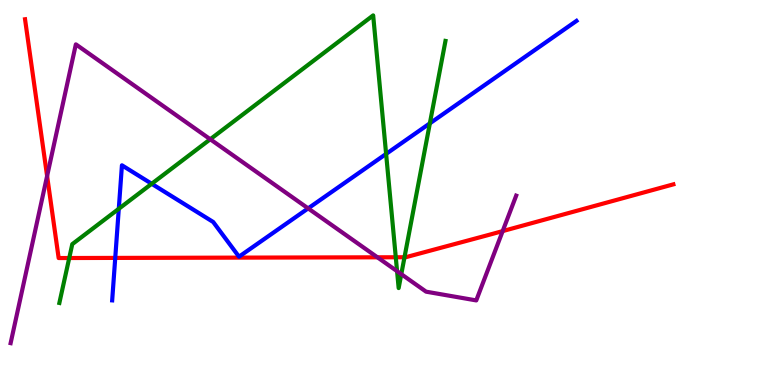[{'lines': ['blue', 'red'], 'intersections': [{'x': 1.49, 'y': 3.3}]}, {'lines': ['green', 'red'], 'intersections': [{'x': 0.893, 'y': 3.3}, {'x': 5.11, 'y': 3.32}, {'x': 5.22, 'y': 3.32}]}, {'lines': ['purple', 'red'], 'intersections': [{'x': 0.608, 'y': 5.43}, {'x': 4.87, 'y': 3.32}, {'x': 6.49, 'y': 4.0}]}, {'lines': ['blue', 'green'], 'intersections': [{'x': 1.53, 'y': 4.58}, {'x': 1.96, 'y': 5.23}, {'x': 4.98, 'y': 6.0}, {'x': 5.55, 'y': 6.8}]}, {'lines': ['blue', 'purple'], 'intersections': [{'x': 3.98, 'y': 4.59}]}, {'lines': ['green', 'purple'], 'intersections': [{'x': 2.71, 'y': 6.38}, {'x': 5.12, 'y': 2.96}, {'x': 5.18, 'y': 2.88}]}]